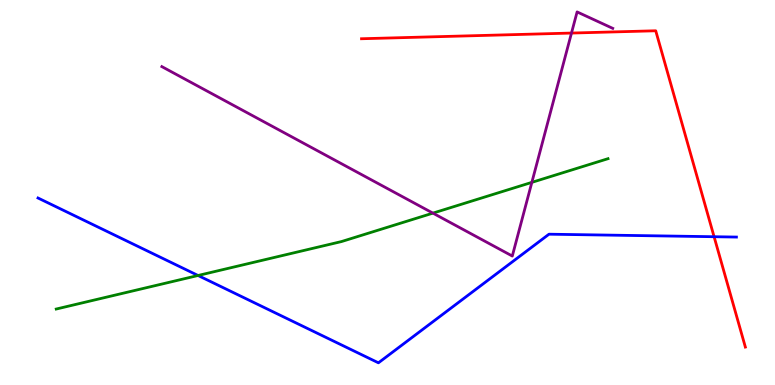[{'lines': ['blue', 'red'], 'intersections': [{'x': 9.21, 'y': 3.85}]}, {'lines': ['green', 'red'], 'intersections': []}, {'lines': ['purple', 'red'], 'intersections': [{'x': 7.37, 'y': 9.14}]}, {'lines': ['blue', 'green'], 'intersections': [{'x': 2.56, 'y': 2.84}]}, {'lines': ['blue', 'purple'], 'intersections': []}, {'lines': ['green', 'purple'], 'intersections': [{'x': 5.59, 'y': 4.46}, {'x': 6.86, 'y': 5.26}]}]